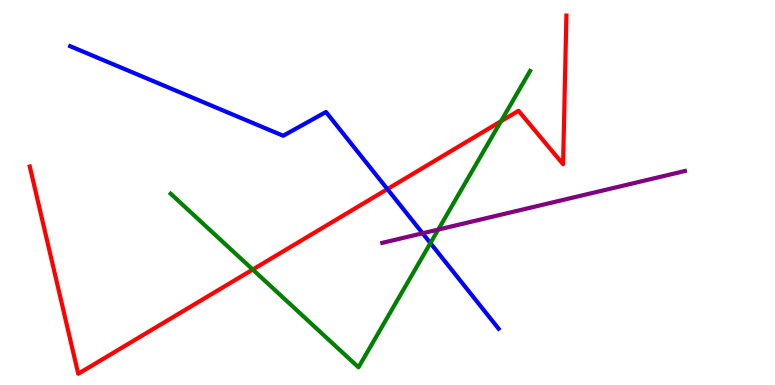[{'lines': ['blue', 'red'], 'intersections': [{'x': 5.0, 'y': 5.09}]}, {'lines': ['green', 'red'], 'intersections': [{'x': 3.26, 'y': 3.0}, {'x': 6.46, 'y': 6.85}]}, {'lines': ['purple', 'red'], 'intersections': []}, {'lines': ['blue', 'green'], 'intersections': [{'x': 5.55, 'y': 3.69}]}, {'lines': ['blue', 'purple'], 'intersections': [{'x': 5.45, 'y': 3.94}]}, {'lines': ['green', 'purple'], 'intersections': [{'x': 5.65, 'y': 4.04}]}]